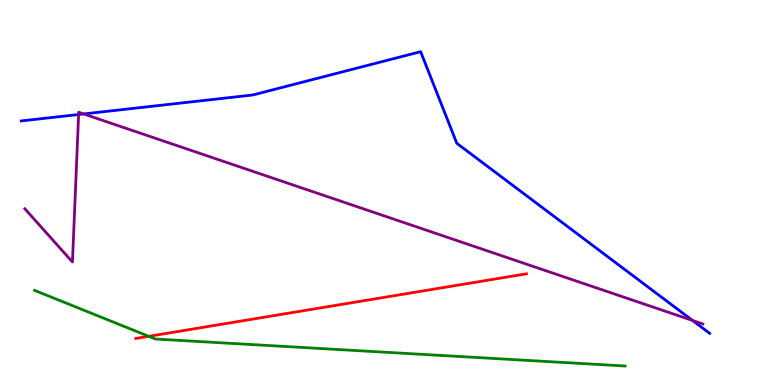[{'lines': ['blue', 'red'], 'intersections': []}, {'lines': ['green', 'red'], 'intersections': [{'x': 1.92, 'y': 1.26}]}, {'lines': ['purple', 'red'], 'intersections': []}, {'lines': ['blue', 'green'], 'intersections': []}, {'lines': ['blue', 'purple'], 'intersections': [{'x': 1.01, 'y': 7.03}, {'x': 1.08, 'y': 7.04}, {'x': 8.94, 'y': 1.68}]}, {'lines': ['green', 'purple'], 'intersections': []}]